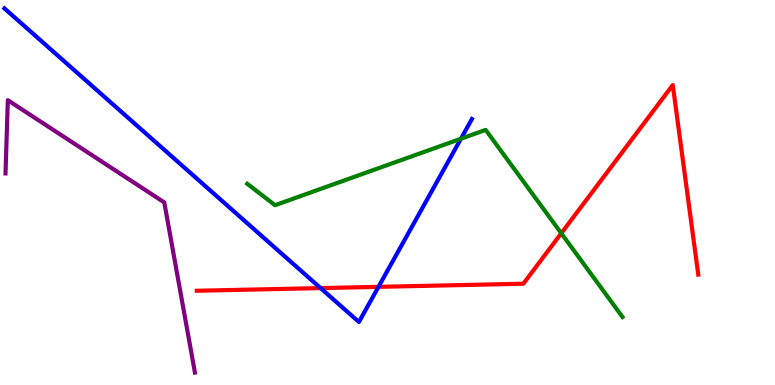[{'lines': ['blue', 'red'], 'intersections': [{'x': 4.14, 'y': 2.52}, {'x': 4.88, 'y': 2.55}]}, {'lines': ['green', 'red'], 'intersections': [{'x': 7.24, 'y': 3.94}]}, {'lines': ['purple', 'red'], 'intersections': []}, {'lines': ['blue', 'green'], 'intersections': [{'x': 5.95, 'y': 6.4}]}, {'lines': ['blue', 'purple'], 'intersections': []}, {'lines': ['green', 'purple'], 'intersections': []}]